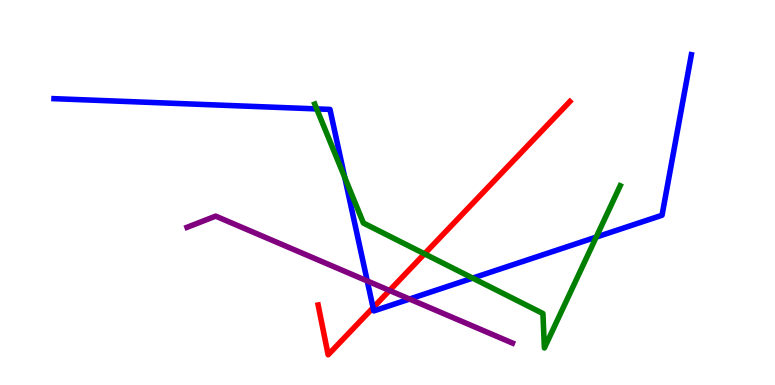[{'lines': ['blue', 'red'], 'intersections': [{'x': 4.81, 'y': 2.01}]}, {'lines': ['green', 'red'], 'intersections': [{'x': 5.48, 'y': 3.41}]}, {'lines': ['purple', 'red'], 'intersections': [{'x': 5.03, 'y': 2.46}]}, {'lines': ['blue', 'green'], 'intersections': [{'x': 4.09, 'y': 7.17}, {'x': 4.45, 'y': 5.39}, {'x': 6.1, 'y': 2.78}, {'x': 7.69, 'y': 3.84}]}, {'lines': ['blue', 'purple'], 'intersections': [{'x': 4.74, 'y': 2.7}, {'x': 5.28, 'y': 2.23}]}, {'lines': ['green', 'purple'], 'intersections': []}]